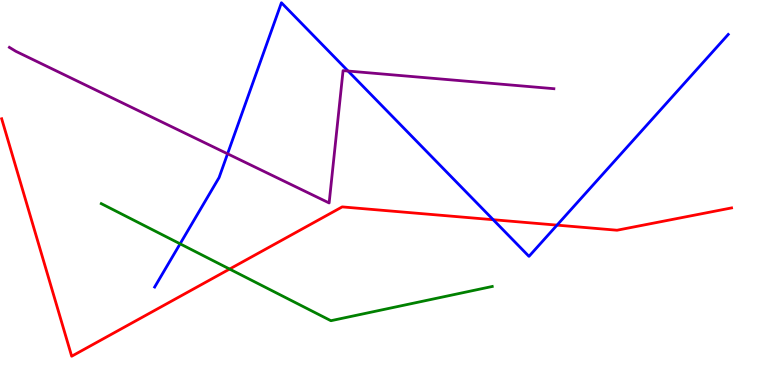[{'lines': ['blue', 'red'], 'intersections': [{'x': 6.36, 'y': 4.29}, {'x': 7.19, 'y': 4.15}]}, {'lines': ['green', 'red'], 'intersections': [{'x': 2.96, 'y': 3.01}]}, {'lines': ['purple', 'red'], 'intersections': []}, {'lines': ['blue', 'green'], 'intersections': [{'x': 2.32, 'y': 3.67}]}, {'lines': ['blue', 'purple'], 'intersections': [{'x': 2.94, 'y': 6.01}, {'x': 4.49, 'y': 8.15}]}, {'lines': ['green', 'purple'], 'intersections': []}]